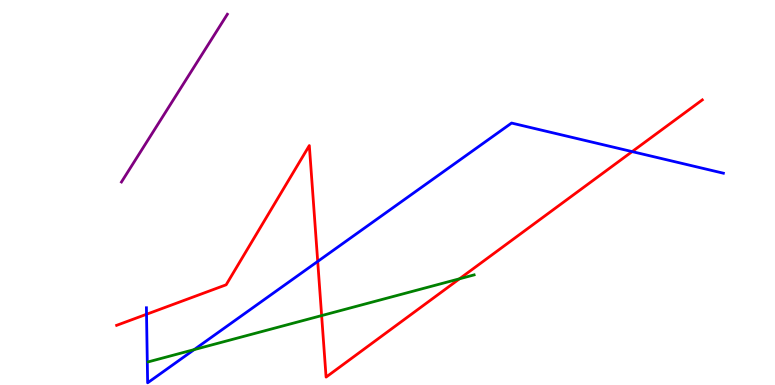[{'lines': ['blue', 'red'], 'intersections': [{'x': 1.89, 'y': 1.84}, {'x': 4.1, 'y': 3.21}, {'x': 8.16, 'y': 6.06}]}, {'lines': ['green', 'red'], 'intersections': [{'x': 4.15, 'y': 1.8}, {'x': 5.93, 'y': 2.76}]}, {'lines': ['purple', 'red'], 'intersections': []}, {'lines': ['blue', 'green'], 'intersections': [{'x': 2.51, 'y': 0.919}]}, {'lines': ['blue', 'purple'], 'intersections': []}, {'lines': ['green', 'purple'], 'intersections': []}]